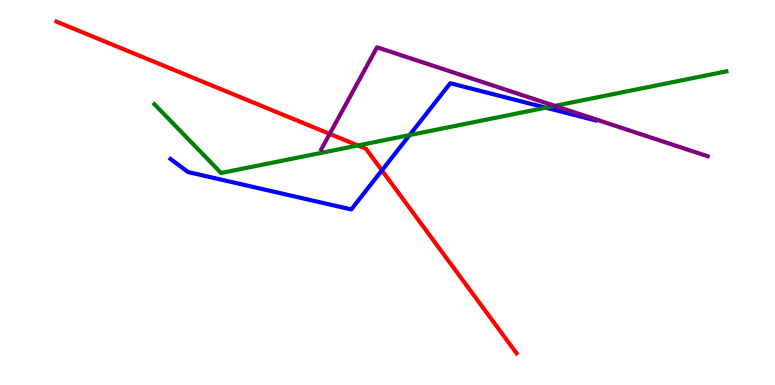[{'lines': ['blue', 'red'], 'intersections': [{'x': 4.93, 'y': 5.57}]}, {'lines': ['green', 'red'], 'intersections': [{'x': 4.62, 'y': 6.22}]}, {'lines': ['purple', 'red'], 'intersections': [{'x': 4.25, 'y': 6.52}]}, {'lines': ['blue', 'green'], 'intersections': [{'x': 5.29, 'y': 6.49}, {'x': 7.04, 'y': 7.2}]}, {'lines': ['blue', 'purple'], 'intersections': []}, {'lines': ['green', 'purple'], 'intersections': [{'x': 7.16, 'y': 7.25}]}]